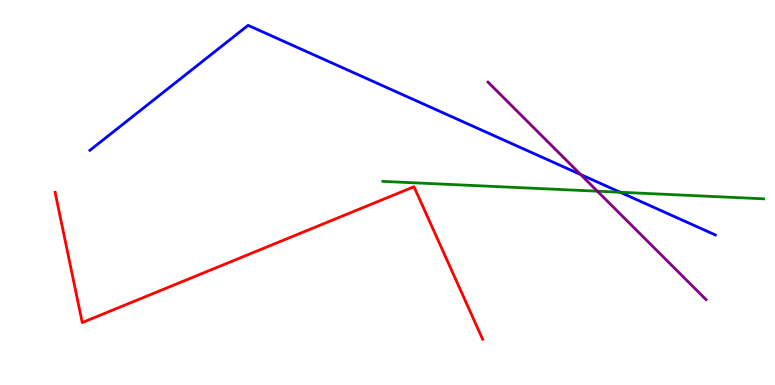[{'lines': ['blue', 'red'], 'intersections': []}, {'lines': ['green', 'red'], 'intersections': []}, {'lines': ['purple', 'red'], 'intersections': []}, {'lines': ['blue', 'green'], 'intersections': [{'x': 8.0, 'y': 5.01}]}, {'lines': ['blue', 'purple'], 'intersections': [{'x': 7.49, 'y': 5.47}]}, {'lines': ['green', 'purple'], 'intersections': [{'x': 7.71, 'y': 5.03}]}]